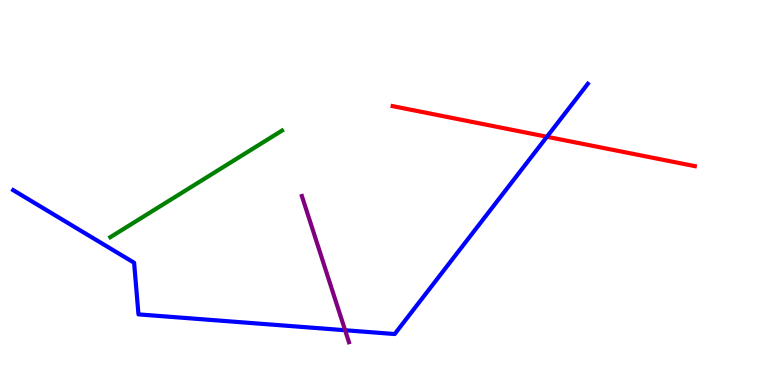[{'lines': ['blue', 'red'], 'intersections': [{'x': 7.06, 'y': 6.45}]}, {'lines': ['green', 'red'], 'intersections': []}, {'lines': ['purple', 'red'], 'intersections': []}, {'lines': ['blue', 'green'], 'intersections': []}, {'lines': ['blue', 'purple'], 'intersections': [{'x': 4.45, 'y': 1.42}]}, {'lines': ['green', 'purple'], 'intersections': []}]